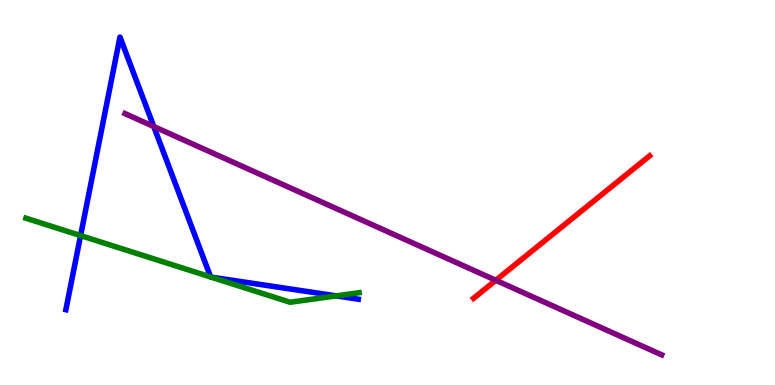[{'lines': ['blue', 'red'], 'intersections': []}, {'lines': ['green', 'red'], 'intersections': []}, {'lines': ['purple', 'red'], 'intersections': [{'x': 6.4, 'y': 2.72}]}, {'lines': ['blue', 'green'], 'intersections': [{'x': 1.04, 'y': 3.88}, {'x': 2.72, 'y': 2.81}, {'x': 2.72, 'y': 2.8}, {'x': 4.34, 'y': 2.31}]}, {'lines': ['blue', 'purple'], 'intersections': [{'x': 1.98, 'y': 6.71}]}, {'lines': ['green', 'purple'], 'intersections': []}]